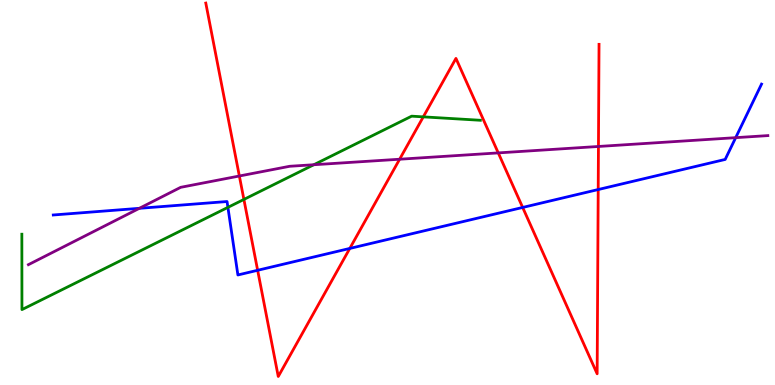[{'lines': ['blue', 'red'], 'intersections': [{'x': 3.32, 'y': 2.98}, {'x': 4.51, 'y': 3.55}, {'x': 6.74, 'y': 4.61}, {'x': 7.72, 'y': 5.08}]}, {'lines': ['green', 'red'], 'intersections': [{'x': 3.15, 'y': 4.82}, {'x': 5.46, 'y': 6.96}]}, {'lines': ['purple', 'red'], 'intersections': [{'x': 3.09, 'y': 5.43}, {'x': 5.16, 'y': 5.86}, {'x': 6.43, 'y': 6.03}, {'x': 7.72, 'y': 6.2}]}, {'lines': ['blue', 'green'], 'intersections': [{'x': 2.94, 'y': 4.61}]}, {'lines': ['blue', 'purple'], 'intersections': [{'x': 1.8, 'y': 4.59}, {'x': 9.49, 'y': 6.42}]}, {'lines': ['green', 'purple'], 'intersections': [{'x': 4.05, 'y': 5.72}]}]